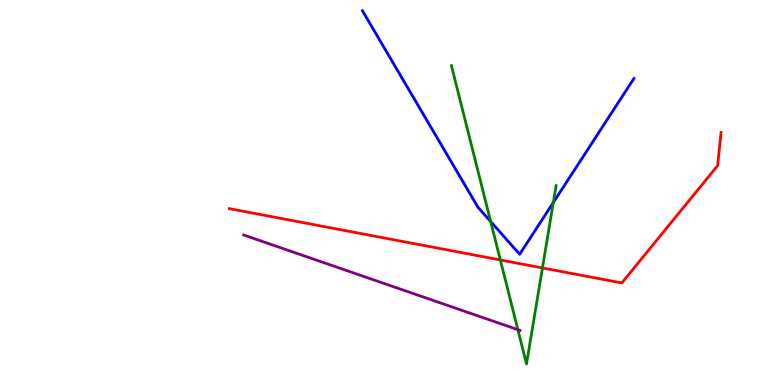[{'lines': ['blue', 'red'], 'intersections': []}, {'lines': ['green', 'red'], 'intersections': [{'x': 6.46, 'y': 3.25}, {'x': 7.0, 'y': 3.04}]}, {'lines': ['purple', 'red'], 'intersections': []}, {'lines': ['blue', 'green'], 'intersections': [{'x': 6.33, 'y': 4.24}, {'x': 7.14, 'y': 4.74}]}, {'lines': ['blue', 'purple'], 'intersections': []}, {'lines': ['green', 'purple'], 'intersections': [{'x': 6.68, 'y': 1.44}]}]